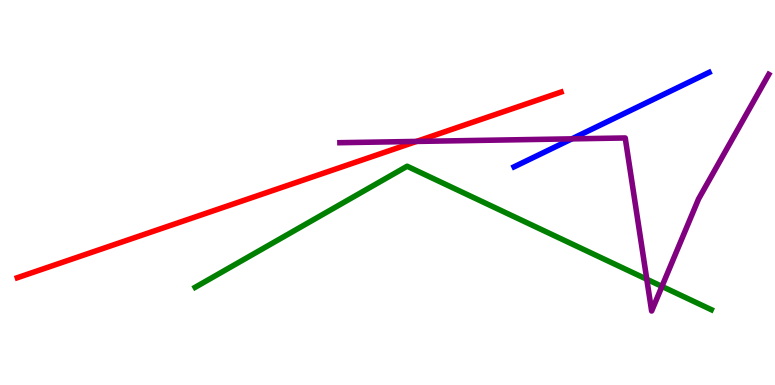[{'lines': ['blue', 'red'], 'intersections': []}, {'lines': ['green', 'red'], 'intersections': []}, {'lines': ['purple', 'red'], 'intersections': [{'x': 5.37, 'y': 6.33}]}, {'lines': ['blue', 'green'], 'intersections': []}, {'lines': ['blue', 'purple'], 'intersections': [{'x': 7.38, 'y': 6.39}]}, {'lines': ['green', 'purple'], 'intersections': [{'x': 8.35, 'y': 2.75}, {'x': 8.54, 'y': 2.56}]}]